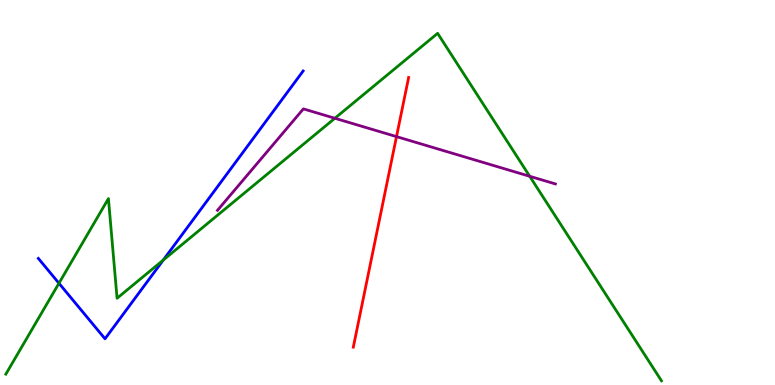[{'lines': ['blue', 'red'], 'intersections': []}, {'lines': ['green', 'red'], 'intersections': []}, {'lines': ['purple', 'red'], 'intersections': [{'x': 5.12, 'y': 6.45}]}, {'lines': ['blue', 'green'], 'intersections': [{'x': 0.761, 'y': 2.64}, {'x': 2.11, 'y': 3.24}]}, {'lines': ['blue', 'purple'], 'intersections': []}, {'lines': ['green', 'purple'], 'intersections': [{'x': 4.32, 'y': 6.93}, {'x': 6.83, 'y': 5.42}]}]